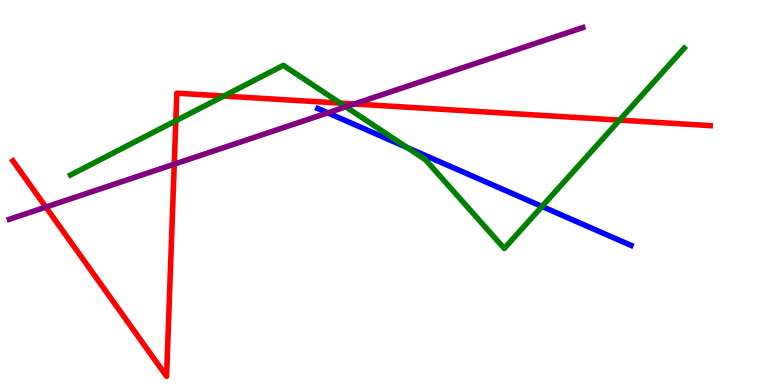[{'lines': ['blue', 'red'], 'intersections': []}, {'lines': ['green', 'red'], 'intersections': [{'x': 2.27, 'y': 6.86}, {'x': 2.89, 'y': 7.51}, {'x': 4.39, 'y': 7.32}, {'x': 7.99, 'y': 6.88}]}, {'lines': ['purple', 'red'], 'intersections': [{'x': 0.592, 'y': 4.62}, {'x': 2.25, 'y': 5.74}, {'x': 4.57, 'y': 7.3}]}, {'lines': ['blue', 'green'], 'intersections': [{'x': 5.25, 'y': 6.17}, {'x': 6.99, 'y': 4.64}]}, {'lines': ['blue', 'purple'], 'intersections': [{'x': 4.23, 'y': 7.07}]}, {'lines': ['green', 'purple'], 'intersections': [{'x': 4.46, 'y': 7.23}]}]